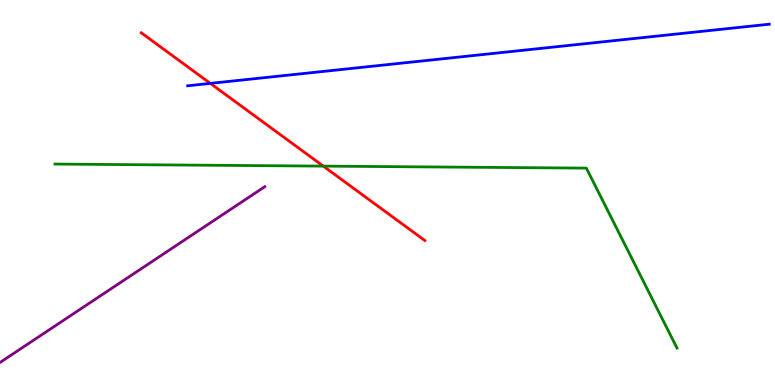[{'lines': ['blue', 'red'], 'intersections': [{'x': 2.71, 'y': 7.83}]}, {'lines': ['green', 'red'], 'intersections': [{'x': 4.17, 'y': 5.69}]}, {'lines': ['purple', 'red'], 'intersections': []}, {'lines': ['blue', 'green'], 'intersections': []}, {'lines': ['blue', 'purple'], 'intersections': []}, {'lines': ['green', 'purple'], 'intersections': []}]